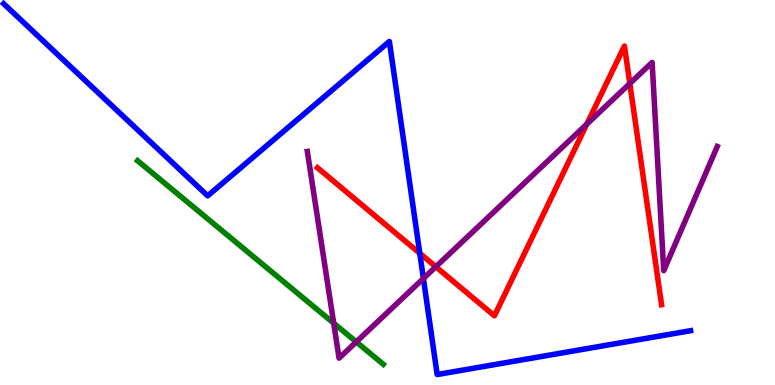[{'lines': ['blue', 'red'], 'intersections': [{'x': 5.42, 'y': 3.42}]}, {'lines': ['green', 'red'], 'intersections': []}, {'lines': ['purple', 'red'], 'intersections': [{'x': 5.62, 'y': 3.07}, {'x': 7.57, 'y': 6.78}, {'x': 8.13, 'y': 7.83}]}, {'lines': ['blue', 'green'], 'intersections': []}, {'lines': ['blue', 'purple'], 'intersections': [{'x': 5.46, 'y': 2.77}]}, {'lines': ['green', 'purple'], 'intersections': [{'x': 4.31, 'y': 1.61}, {'x': 4.6, 'y': 1.12}]}]